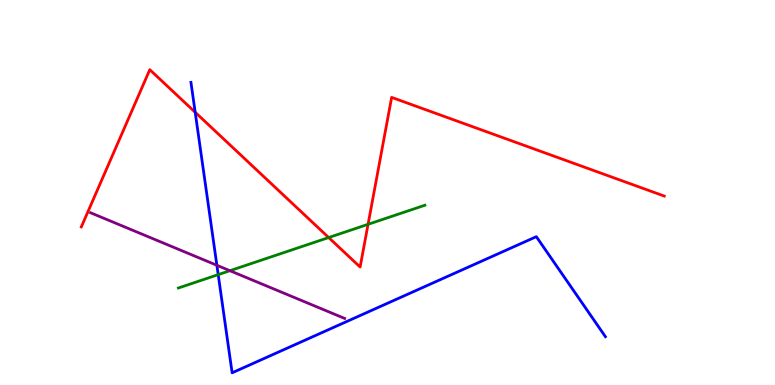[{'lines': ['blue', 'red'], 'intersections': [{'x': 2.52, 'y': 7.08}]}, {'lines': ['green', 'red'], 'intersections': [{'x': 4.24, 'y': 3.83}, {'x': 4.75, 'y': 4.17}]}, {'lines': ['purple', 'red'], 'intersections': []}, {'lines': ['blue', 'green'], 'intersections': [{'x': 2.82, 'y': 2.87}]}, {'lines': ['blue', 'purple'], 'intersections': [{'x': 2.8, 'y': 3.11}]}, {'lines': ['green', 'purple'], 'intersections': [{'x': 2.97, 'y': 2.97}]}]